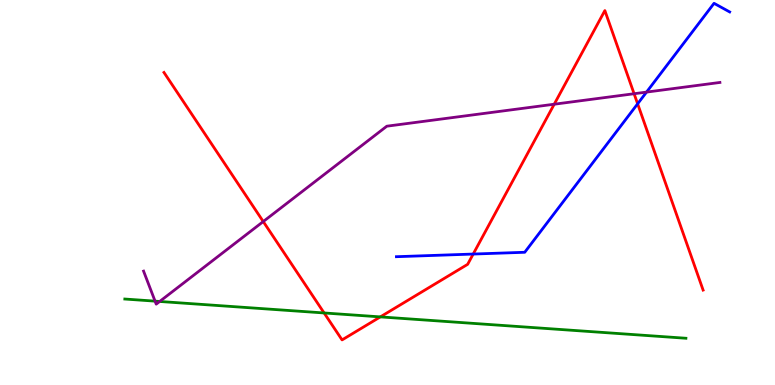[{'lines': ['blue', 'red'], 'intersections': [{'x': 6.11, 'y': 3.4}, {'x': 8.23, 'y': 7.3}]}, {'lines': ['green', 'red'], 'intersections': [{'x': 4.18, 'y': 1.87}, {'x': 4.91, 'y': 1.77}]}, {'lines': ['purple', 'red'], 'intersections': [{'x': 3.4, 'y': 4.25}, {'x': 7.15, 'y': 7.29}, {'x': 8.18, 'y': 7.57}]}, {'lines': ['blue', 'green'], 'intersections': []}, {'lines': ['blue', 'purple'], 'intersections': [{'x': 8.34, 'y': 7.61}]}, {'lines': ['green', 'purple'], 'intersections': [{'x': 2.0, 'y': 2.18}, {'x': 2.06, 'y': 2.17}]}]